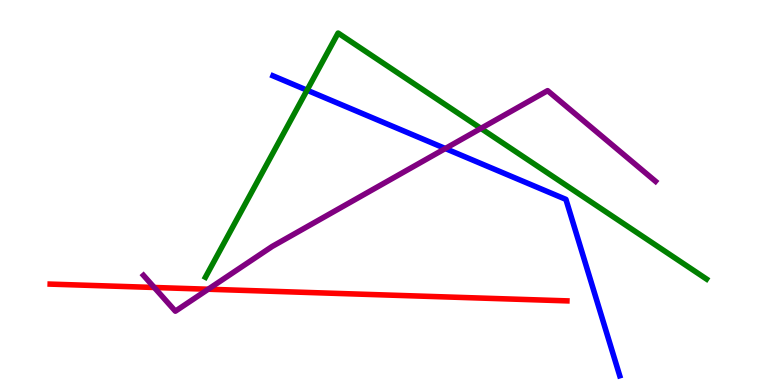[{'lines': ['blue', 'red'], 'intersections': []}, {'lines': ['green', 'red'], 'intersections': []}, {'lines': ['purple', 'red'], 'intersections': [{'x': 1.99, 'y': 2.53}, {'x': 2.69, 'y': 2.49}]}, {'lines': ['blue', 'green'], 'intersections': [{'x': 3.96, 'y': 7.66}]}, {'lines': ['blue', 'purple'], 'intersections': [{'x': 5.75, 'y': 6.14}]}, {'lines': ['green', 'purple'], 'intersections': [{'x': 6.21, 'y': 6.66}]}]